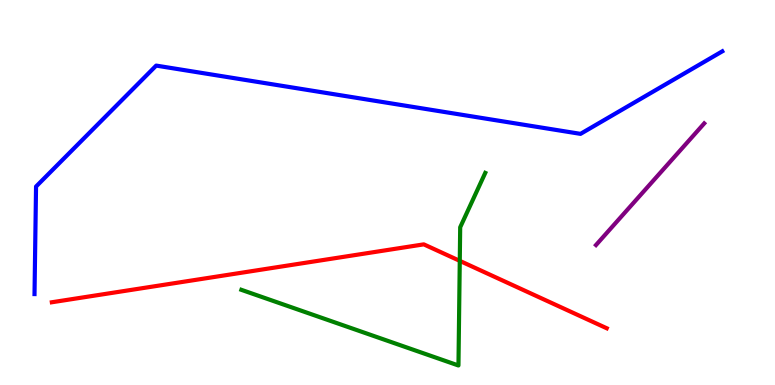[{'lines': ['blue', 'red'], 'intersections': []}, {'lines': ['green', 'red'], 'intersections': [{'x': 5.93, 'y': 3.22}]}, {'lines': ['purple', 'red'], 'intersections': []}, {'lines': ['blue', 'green'], 'intersections': []}, {'lines': ['blue', 'purple'], 'intersections': []}, {'lines': ['green', 'purple'], 'intersections': []}]